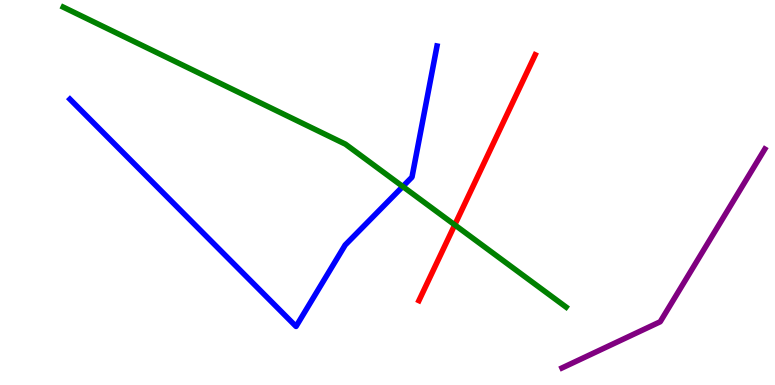[{'lines': ['blue', 'red'], 'intersections': []}, {'lines': ['green', 'red'], 'intersections': [{'x': 5.87, 'y': 4.16}]}, {'lines': ['purple', 'red'], 'intersections': []}, {'lines': ['blue', 'green'], 'intersections': [{'x': 5.2, 'y': 5.16}]}, {'lines': ['blue', 'purple'], 'intersections': []}, {'lines': ['green', 'purple'], 'intersections': []}]